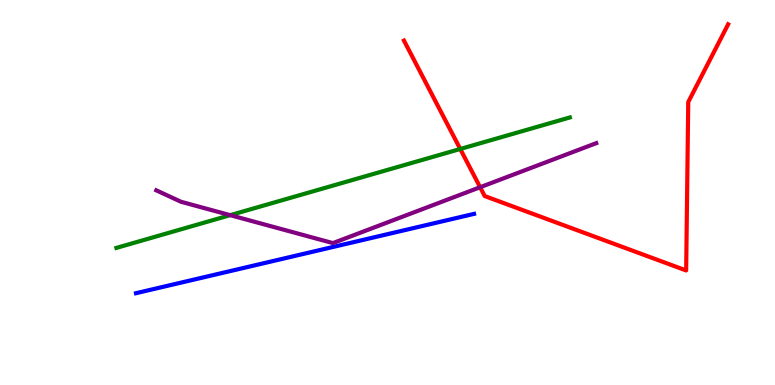[{'lines': ['blue', 'red'], 'intersections': []}, {'lines': ['green', 'red'], 'intersections': [{'x': 5.94, 'y': 6.13}]}, {'lines': ['purple', 'red'], 'intersections': [{'x': 6.2, 'y': 5.14}]}, {'lines': ['blue', 'green'], 'intersections': []}, {'lines': ['blue', 'purple'], 'intersections': []}, {'lines': ['green', 'purple'], 'intersections': [{'x': 2.97, 'y': 4.41}]}]